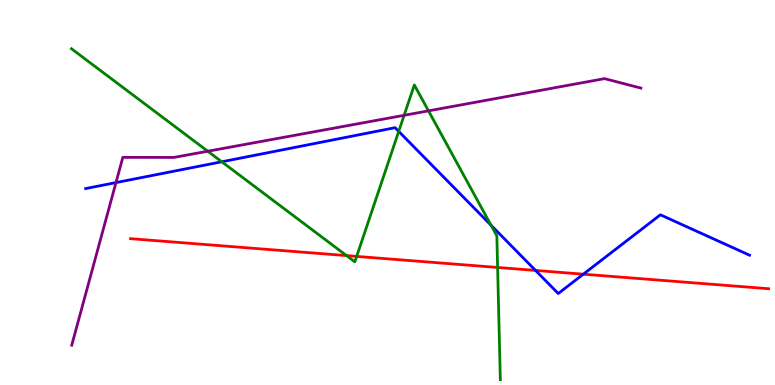[{'lines': ['blue', 'red'], 'intersections': [{'x': 6.91, 'y': 2.98}, {'x': 7.53, 'y': 2.88}]}, {'lines': ['green', 'red'], 'intersections': [{'x': 4.47, 'y': 3.36}, {'x': 4.6, 'y': 3.34}, {'x': 6.42, 'y': 3.05}]}, {'lines': ['purple', 'red'], 'intersections': []}, {'lines': ['blue', 'green'], 'intersections': [{'x': 2.86, 'y': 5.8}, {'x': 5.14, 'y': 6.59}, {'x': 6.34, 'y': 4.15}]}, {'lines': ['blue', 'purple'], 'intersections': [{'x': 1.5, 'y': 5.26}]}, {'lines': ['green', 'purple'], 'intersections': [{'x': 2.68, 'y': 6.07}, {'x': 5.21, 'y': 7.0}, {'x': 5.53, 'y': 7.12}]}]